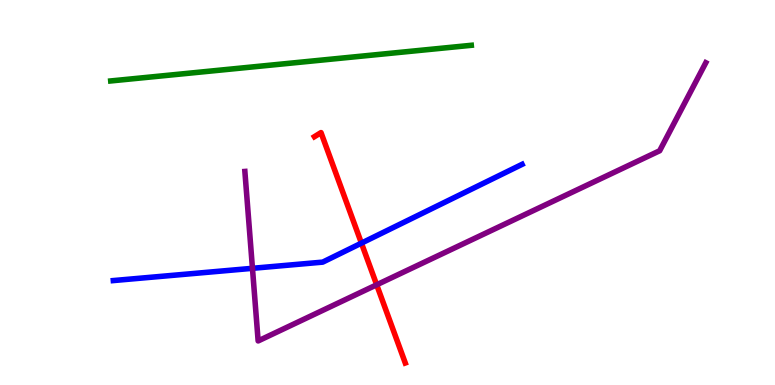[{'lines': ['blue', 'red'], 'intersections': [{'x': 4.66, 'y': 3.68}]}, {'lines': ['green', 'red'], 'intersections': []}, {'lines': ['purple', 'red'], 'intersections': [{'x': 4.86, 'y': 2.6}]}, {'lines': ['blue', 'green'], 'intersections': []}, {'lines': ['blue', 'purple'], 'intersections': [{'x': 3.26, 'y': 3.03}]}, {'lines': ['green', 'purple'], 'intersections': []}]